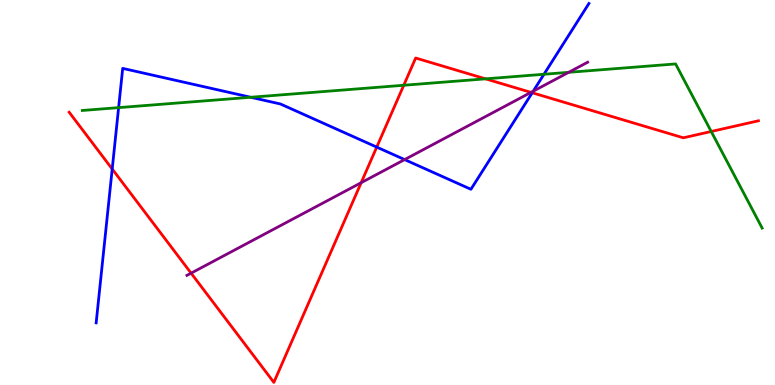[{'lines': ['blue', 'red'], 'intersections': [{'x': 1.45, 'y': 5.61}, {'x': 4.86, 'y': 6.18}, {'x': 6.87, 'y': 7.59}]}, {'lines': ['green', 'red'], 'intersections': [{'x': 5.21, 'y': 7.79}, {'x': 6.26, 'y': 7.95}, {'x': 9.18, 'y': 6.58}]}, {'lines': ['purple', 'red'], 'intersections': [{'x': 2.47, 'y': 2.9}, {'x': 4.66, 'y': 5.25}, {'x': 6.85, 'y': 7.6}]}, {'lines': ['blue', 'green'], 'intersections': [{'x': 1.53, 'y': 7.2}, {'x': 3.23, 'y': 7.47}, {'x': 7.02, 'y': 8.07}]}, {'lines': ['blue', 'purple'], 'intersections': [{'x': 5.22, 'y': 5.85}, {'x': 6.88, 'y': 7.63}]}, {'lines': ['green', 'purple'], 'intersections': [{'x': 7.34, 'y': 8.12}]}]